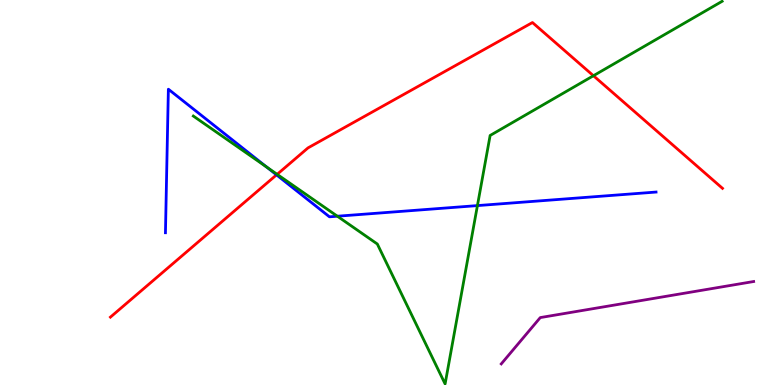[{'lines': ['blue', 'red'], 'intersections': [{'x': 3.57, 'y': 5.46}]}, {'lines': ['green', 'red'], 'intersections': [{'x': 3.58, 'y': 5.47}, {'x': 7.66, 'y': 8.03}]}, {'lines': ['purple', 'red'], 'intersections': []}, {'lines': ['blue', 'green'], 'intersections': [{'x': 3.44, 'y': 5.66}, {'x': 4.35, 'y': 4.38}, {'x': 6.16, 'y': 4.66}]}, {'lines': ['blue', 'purple'], 'intersections': []}, {'lines': ['green', 'purple'], 'intersections': []}]